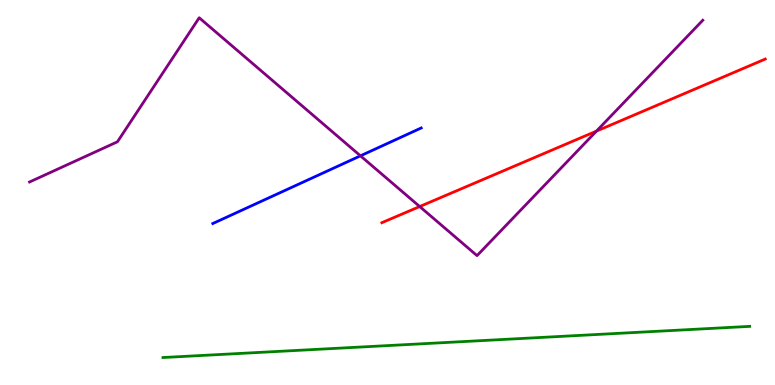[{'lines': ['blue', 'red'], 'intersections': []}, {'lines': ['green', 'red'], 'intersections': []}, {'lines': ['purple', 'red'], 'intersections': [{'x': 5.42, 'y': 4.64}, {'x': 7.7, 'y': 6.59}]}, {'lines': ['blue', 'green'], 'intersections': []}, {'lines': ['blue', 'purple'], 'intersections': [{'x': 4.65, 'y': 5.95}]}, {'lines': ['green', 'purple'], 'intersections': []}]